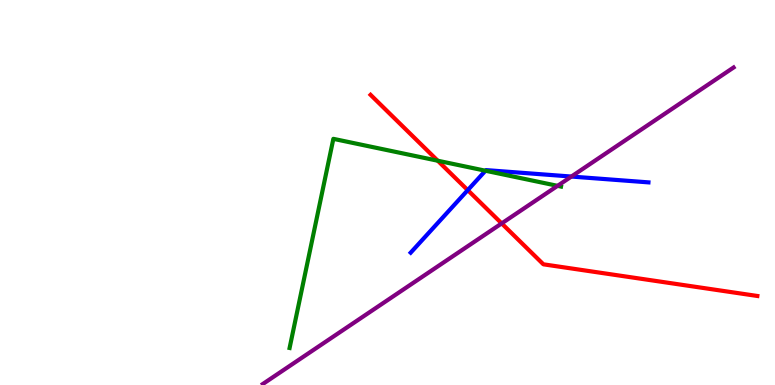[{'lines': ['blue', 'red'], 'intersections': [{'x': 6.04, 'y': 5.06}]}, {'lines': ['green', 'red'], 'intersections': [{'x': 5.65, 'y': 5.83}]}, {'lines': ['purple', 'red'], 'intersections': [{'x': 6.47, 'y': 4.2}]}, {'lines': ['blue', 'green'], 'intersections': [{'x': 6.26, 'y': 5.57}]}, {'lines': ['blue', 'purple'], 'intersections': [{'x': 7.37, 'y': 5.41}]}, {'lines': ['green', 'purple'], 'intersections': [{'x': 7.19, 'y': 5.17}]}]